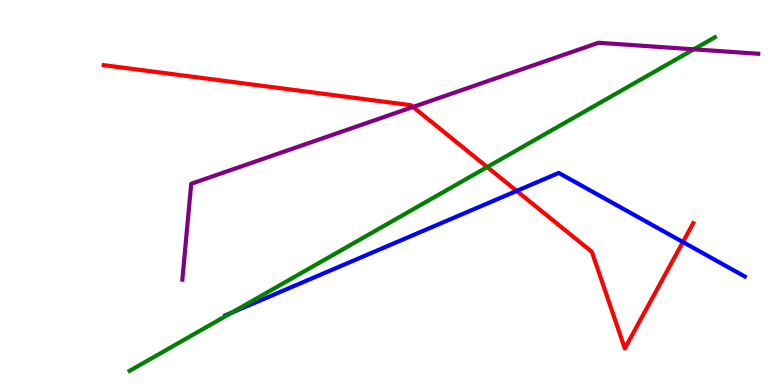[{'lines': ['blue', 'red'], 'intersections': [{'x': 6.67, 'y': 5.04}, {'x': 8.81, 'y': 3.71}]}, {'lines': ['green', 'red'], 'intersections': [{'x': 6.29, 'y': 5.66}]}, {'lines': ['purple', 'red'], 'intersections': [{'x': 5.33, 'y': 7.22}]}, {'lines': ['blue', 'green'], 'intersections': [{'x': 2.99, 'y': 1.88}]}, {'lines': ['blue', 'purple'], 'intersections': []}, {'lines': ['green', 'purple'], 'intersections': [{'x': 8.95, 'y': 8.72}]}]